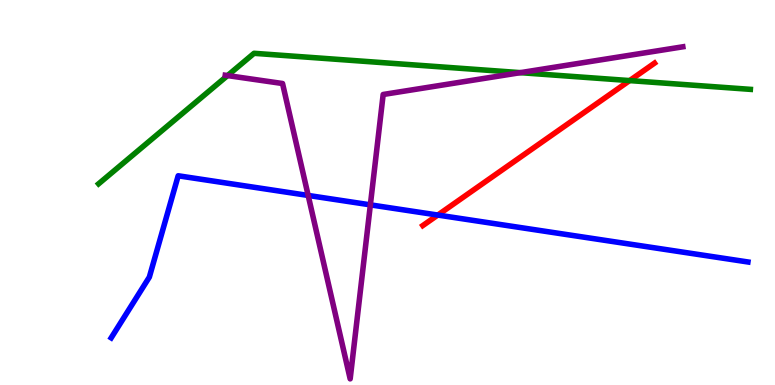[{'lines': ['blue', 'red'], 'intersections': [{'x': 5.65, 'y': 4.41}]}, {'lines': ['green', 'red'], 'intersections': [{'x': 8.12, 'y': 7.91}]}, {'lines': ['purple', 'red'], 'intersections': []}, {'lines': ['blue', 'green'], 'intersections': []}, {'lines': ['blue', 'purple'], 'intersections': [{'x': 3.98, 'y': 4.92}, {'x': 4.78, 'y': 4.68}]}, {'lines': ['green', 'purple'], 'intersections': [{'x': 2.94, 'y': 8.04}, {'x': 6.71, 'y': 8.11}]}]